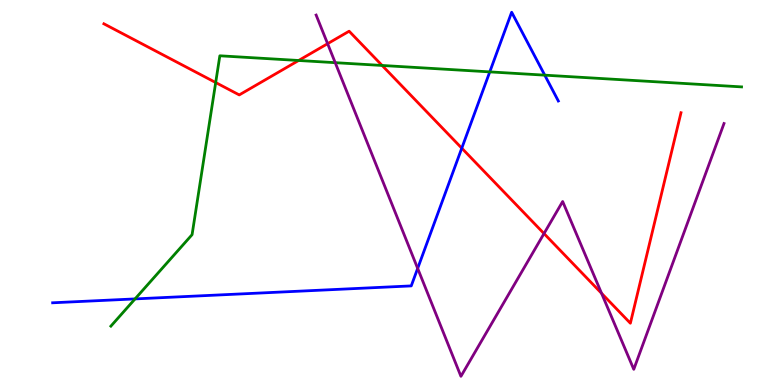[{'lines': ['blue', 'red'], 'intersections': [{'x': 5.96, 'y': 6.15}]}, {'lines': ['green', 'red'], 'intersections': [{'x': 2.78, 'y': 7.86}, {'x': 3.85, 'y': 8.43}, {'x': 4.93, 'y': 8.3}]}, {'lines': ['purple', 'red'], 'intersections': [{'x': 4.23, 'y': 8.87}, {'x': 7.02, 'y': 3.93}, {'x': 7.76, 'y': 2.38}]}, {'lines': ['blue', 'green'], 'intersections': [{'x': 1.74, 'y': 2.24}, {'x': 6.32, 'y': 8.13}, {'x': 7.03, 'y': 8.05}]}, {'lines': ['blue', 'purple'], 'intersections': [{'x': 5.39, 'y': 3.03}]}, {'lines': ['green', 'purple'], 'intersections': [{'x': 4.33, 'y': 8.37}]}]